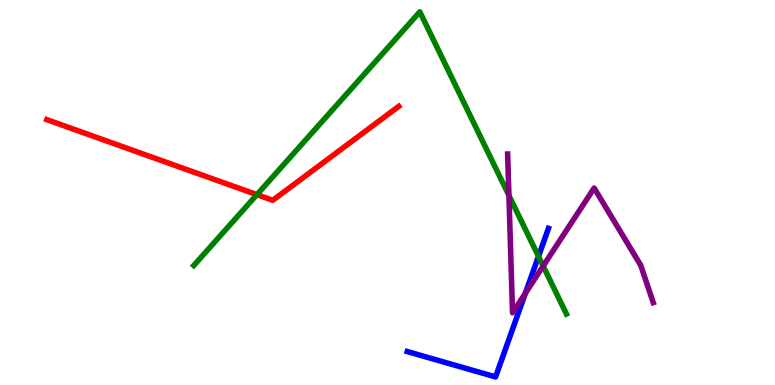[{'lines': ['blue', 'red'], 'intersections': []}, {'lines': ['green', 'red'], 'intersections': [{'x': 3.32, 'y': 4.94}]}, {'lines': ['purple', 'red'], 'intersections': []}, {'lines': ['blue', 'green'], 'intersections': [{'x': 6.95, 'y': 3.34}]}, {'lines': ['blue', 'purple'], 'intersections': [{'x': 6.78, 'y': 2.38}]}, {'lines': ['green', 'purple'], 'intersections': [{'x': 6.57, 'y': 4.92}, {'x': 7.01, 'y': 3.09}]}]